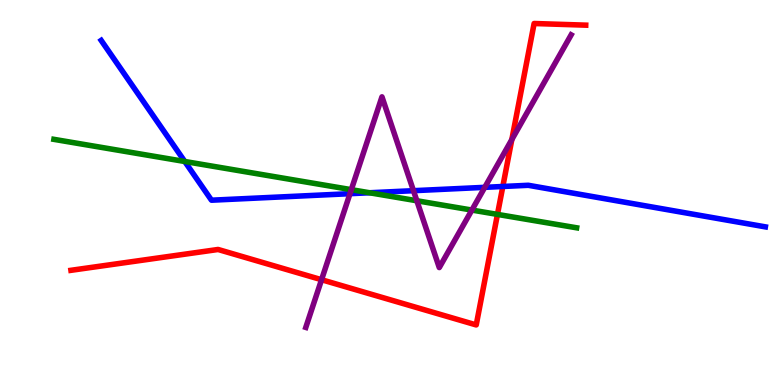[{'lines': ['blue', 'red'], 'intersections': [{'x': 6.49, 'y': 5.16}]}, {'lines': ['green', 'red'], 'intersections': [{'x': 6.42, 'y': 4.43}]}, {'lines': ['purple', 'red'], 'intersections': [{'x': 4.15, 'y': 2.73}, {'x': 6.6, 'y': 6.38}]}, {'lines': ['blue', 'green'], 'intersections': [{'x': 2.38, 'y': 5.81}, {'x': 4.77, 'y': 4.99}]}, {'lines': ['blue', 'purple'], 'intersections': [{'x': 4.52, 'y': 4.97}, {'x': 5.34, 'y': 5.05}, {'x': 6.25, 'y': 5.13}]}, {'lines': ['green', 'purple'], 'intersections': [{'x': 4.53, 'y': 5.07}, {'x': 5.38, 'y': 4.79}, {'x': 6.09, 'y': 4.54}]}]